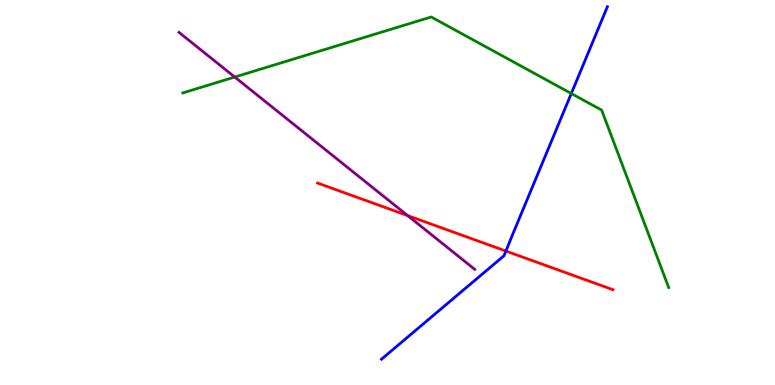[{'lines': ['blue', 'red'], 'intersections': [{'x': 6.53, 'y': 3.48}]}, {'lines': ['green', 'red'], 'intersections': []}, {'lines': ['purple', 'red'], 'intersections': [{'x': 5.26, 'y': 4.4}]}, {'lines': ['blue', 'green'], 'intersections': [{'x': 7.37, 'y': 7.57}]}, {'lines': ['blue', 'purple'], 'intersections': []}, {'lines': ['green', 'purple'], 'intersections': [{'x': 3.03, 'y': 8.0}]}]